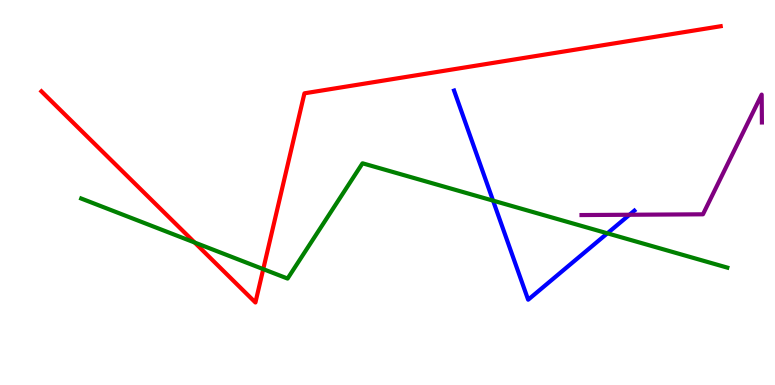[{'lines': ['blue', 'red'], 'intersections': []}, {'lines': ['green', 'red'], 'intersections': [{'x': 2.51, 'y': 3.7}, {'x': 3.4, 'y': 3.01}]}, {'lines': ['purple', 'red'], 'intersections': []}, {'lines': ['blue', 'green'], 'intersections': [{'x': 6.36, 'y': 4.79}, {'x': 7.84, 'y': 3.94}]}, {'lines': ['blue', 'purple'], 'intersections': [{'x': 8.12, 'y': 4.42}]}, {'lines': ['green', 'purple'], 'intersections': []}]